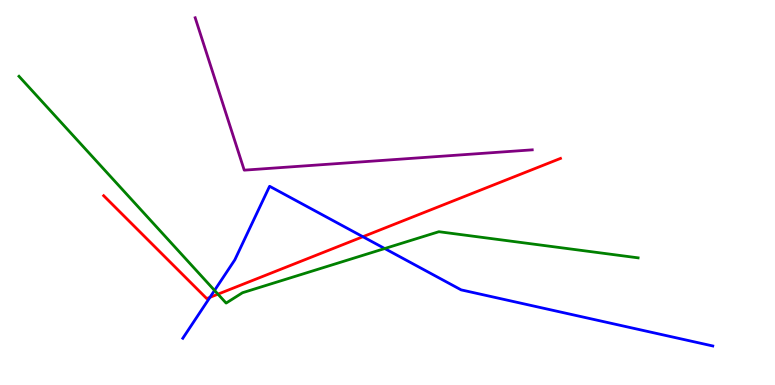[{'lines': ['blue', 'red'], 'intersections': [{'x': 2.71, 'y': 2.28}, {'x': 4.68, 'y': 3.85}]}, {'lines': ['green', 'red'], 'intersections': [{'x': 2.81, 'y': 2.36}]}, {'lines': ['purple', 'red'], 'intersections': []}, {'lines': ['blue', 'green'], 'intersections': [{'x': 2.77, 'y': 2.46}, {'x': 4.96, 'y': 3.54}]}, {'lines': ['blue', 'purple'], 'intersections': []}, {'lines': ['green', 'purple'], 'intersections': []}]